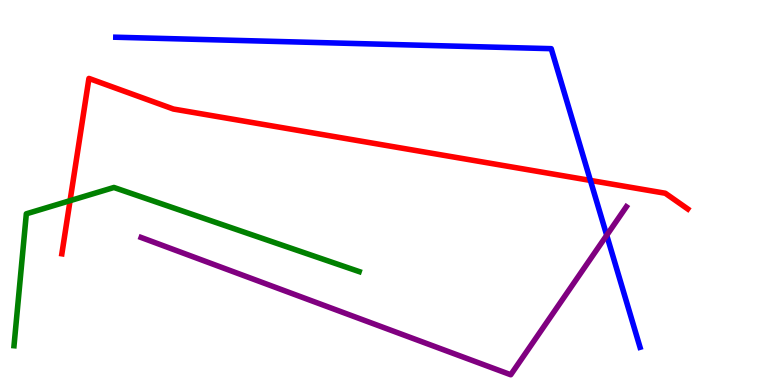[{'lines': ['blue', 'red'], 'intersections': [{'x': 7.62, 'y': 5.31}]}, {'lines': ['green', 'red'], 'intersections': [{'x': 0.904, 'y': 4.79}]}, {'lines': ['purple', 'red'], 'intersections': []}, {'lines': ['blue', 'green'], 'intersections': []}, {'lines': ['blue', 'purple'], 'intersections': [{'x': 7.83, 'y': 3.89}]}, {'lines': ['green', 'purple'], 'intersections': []}]